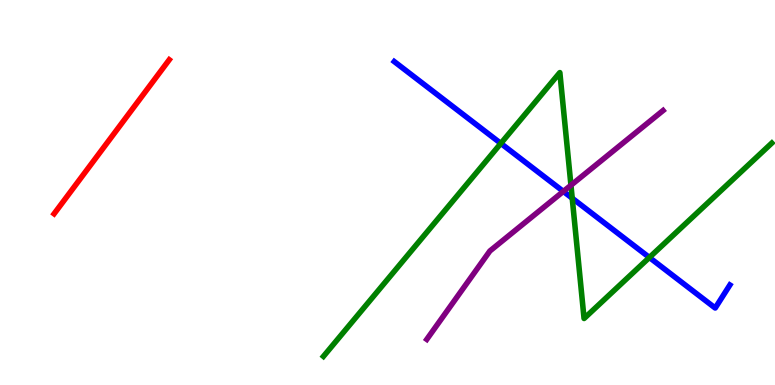[{'lines': ['blue', 'red'], 'intersections': []}, {'lines': ['green', 'red'], 'intersections': []}, {'lines': ['purple', 'red'], 'intersections': []}, {'lines': ['blue', 'green'], 'intersections': [{'x': 6.46, 'y': 6.28}, {'x': 7.38, 'y': 4.85}, {'x': 8.38, 'y': 3.31}]}, {'lines': ['blue', 'purple'], 'intersections': [{'x': 7.27, 'y': 5.03}]}, {'lines': ['green', 'purple'], 'intersections': [{'x': 7.37, 'y': 5.19}]}]